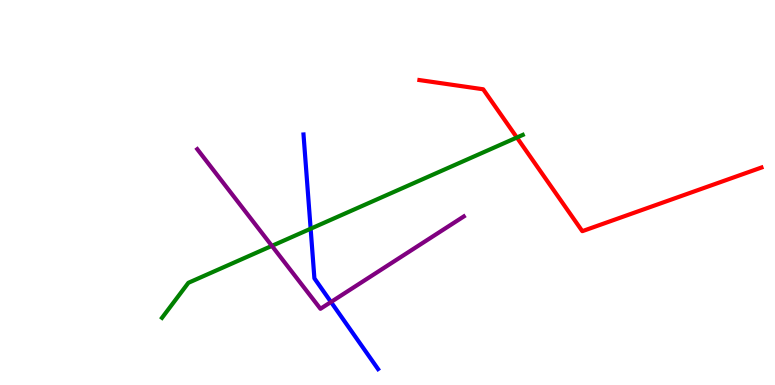[{'lines': ['blue', 'red'], 'intersections': []}, {'lines': ['green', 'red'], 'intersections': [{'x': 6.67, 'y': 6.43}]}, {'lines': ['purple', 'red'], 'intersections': []}, {'lines': ['blue', 'green'], 'intersections': [{'x': 4.01, 'y': 4.06}]}, {'lines': ['blue', 'purple'], 'intersections': [{'x': 4.27, 'y': 2.16}]}, {'lines': ['green', 'purple'], 'intersections': [{'x': 3.51, 'y': 3.61}]}]